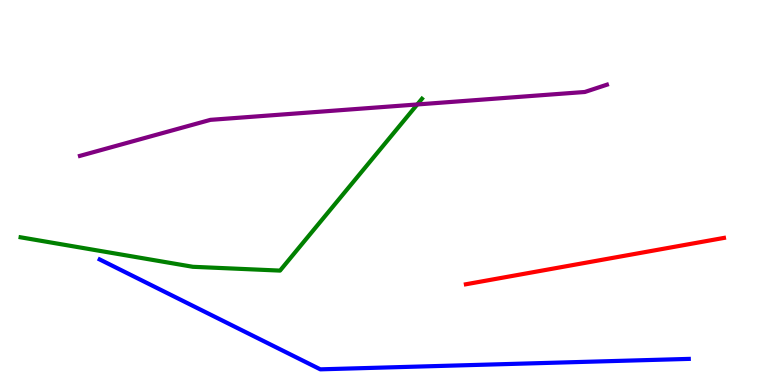[{'lines': ['blue', 'red'], 'intersections': []}, {'lines': ['green', 'red'], 'intersections': []}, {'lines': ['purple', 'red'], 'intersections': []}, {'lines': ['blue', 'green'], 'intersections': []}, {'lines': ['blue', 'purple'], 'intersections': []}, {'lines': ['green', 'purple'], 'intersections': [{'x': 5.38, 'y': 7.29}]}]